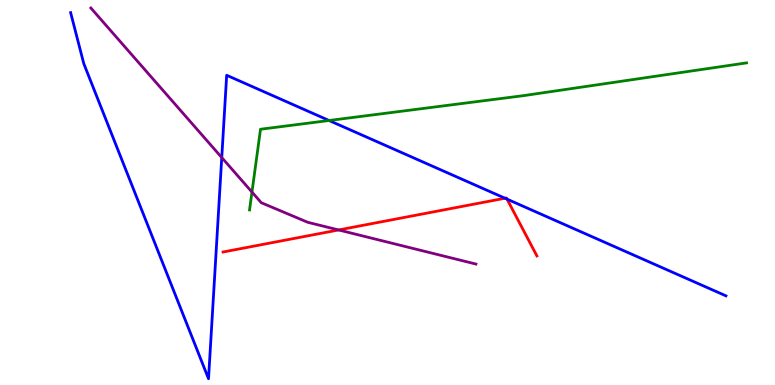[{'lines': ['blue', 'red'], 'intersections': [{'x': 6.52, 'y': 4.85}, {'x': 6.54, 'y': 4.83}]}, {'lines': ['green', 'red'], 'intersections': []}, {'lines': ['purple', 'red'], 'intersections': [{'x': 4.37, 'y': 4.03}]}, {'lines': ['blue', 'green'], 'intersections': [{'x': 4.25, 'y': 6.87}]}, {'lines': ['blue', 'purple'], 'intersections': [{'x': 2.86, 'y': 5.91}]}, {'lines': ['green', 'purple'], 'intersections': [{'x': 3.25, 'y': 5.01}]}]